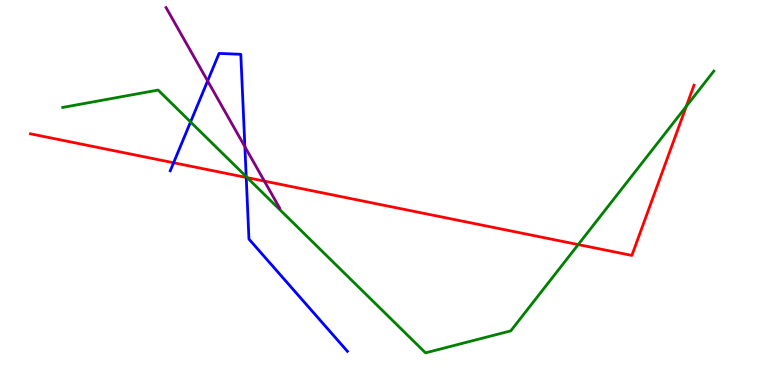[{'lines': ['blue', 'red'], 'intersections': [{'x': 2.24, 'y': 5.77}, {'x': 3.18, 'y': 5.39}]}, {'lines': ['green', 'red'], 'intersections': [{'x': 3.19, 'y': 5.39}, {'x': 7.46, 'y': 3.65}, {'x': 8.86, 'y': 7.24}]}, {'lines': ['purple', 'red'], 'intersections': [{'x': 3.41, 'y': 5.3}]}, {'lines': ['blue', 'green'], 'intersections': [{'x': 2.46, 'y': 6.83}, {'x': 3.18, 'y': 5.41}]}, {'lines': ['blue', 'purple'], 'intersections': [{'x': 2.68, 'y': 7.9}, {'x': 3.16, 'y': 6.19}]}, {'lines': ['green', 'purple'], 'intersections': []}]